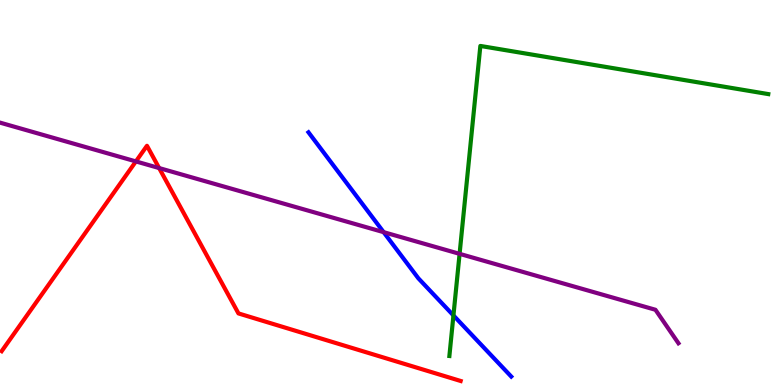[{'lines': ['blue', 'red'], 'intersections': []}, {'lines': ['green', 'red'], 'intersections': []}, {'lines': ['purple', 'red'], 'intersections': [{'x': 1.75, 'y': 5.81}, {'x': 2.05, 'y': 5.63}]}, {'lines': ['blue', 'green'], 'intersections': [{'x': 5.85, 'y': 1.81}]}, {'lines': ['blue', 'purple'], 'intersections': [{'x': 4.95, 'y': 3.97}]}, {'lines': ['green', 'purple'], 'intersections': [{'x': 5.93, 'y': 3.41}]}]